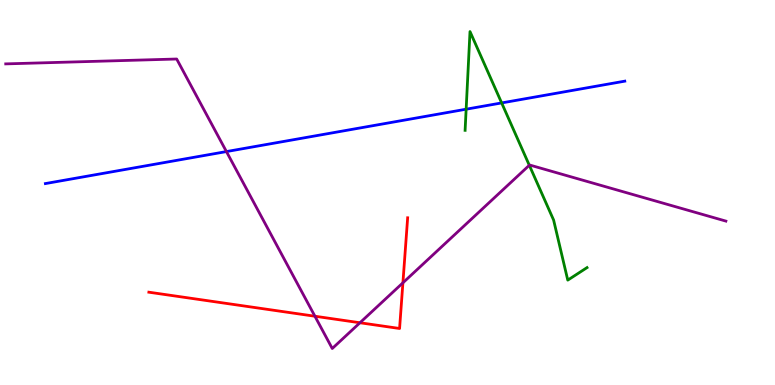[{'lines': ['blue', 'red'], 'intersections': []}, {'lines': ['green', 'red'], 'intersections': []}, {'lines': ['purple', 'red'], 'intersections': [{'x': 4.06, 'y': 1.79}, {'x': 4.64, 'y': 1.62}, {'x': 5.2, 'y': 2.65}]}, {'lines': ['blue', 'green'], 'intersections': [{'x': 6.01, 'y': 7.16}, {'x': 6.47, 'y': 7.33}]}, {'lines': ['blue', 'purple'], 'intersections': [{'x': 2.92, 'y': 6.06}]}, {'lines': ['green', 'purple'], 'intersections': [{'x': 6.83, 'y': 5.71}]}]